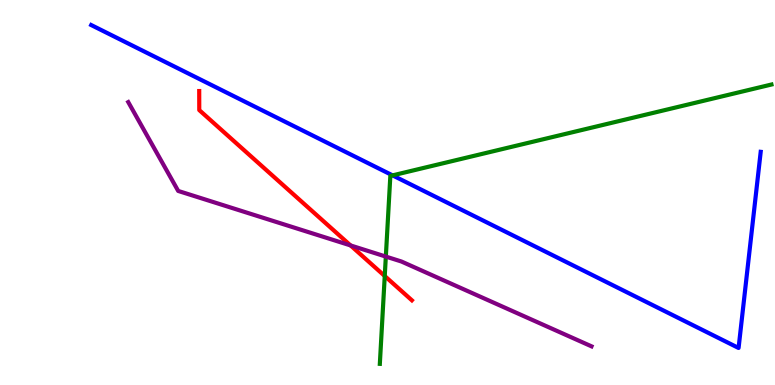[{'lines': ['blue', 'red'], 'intersections': []}, {'lines': ['green', 'red'], 'intersections': [{'x': 4.96, 'y': 2.83}]}, {'lines': ['purple', 'red'], 'intersections': [{'x': 4.52, 'y': 3.63}]}, {'lines': ['blue', 'green'], 'intersections': [{'x': 5.07, 'y': 5.44}]}, {'lines': ['blue', 'purple'], 'intersections': []}, {'lines': ['green', 'purple'], 'intersections': [{'x': 4.98, 'y': 3.34}]}]